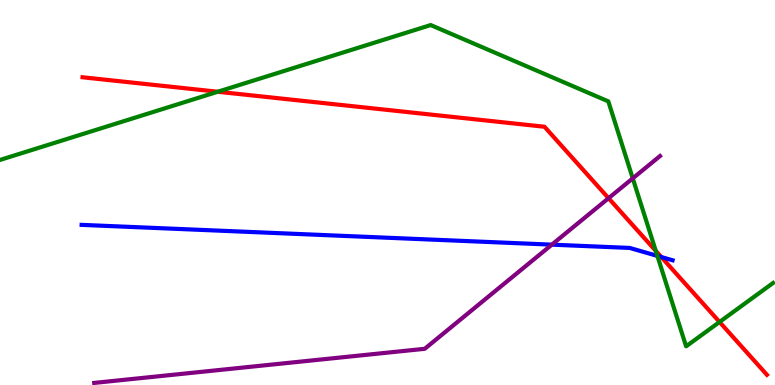[{'lines': ['blue', 'red'], 'intersections': [{'x': 8.53, 'y': 3.32}]}, {'lines': ['green', 'red'], 'intersections': [{'x': 2.81, 'y': 7.62}, {'x': 8.46, 'y': 3.48}, {'x': 9.28, 'y': 1.64}]}, {'lines': ['purple', 'red'], 'intersections': [{'x': 7.85, 'y': 4.85}]}, {'lines': ['blue', 'green'], 'intersections': [{'x': 8.48, 'y': 3.35}]}, {'lines': ['blue', 'purple'], 'intersections': [{'x': 7.12, 'y': 3.65}]}, {'lines': ['green', 'purple'], 'intersections': [{'x': 8.16, 'y': 5.37}]}]